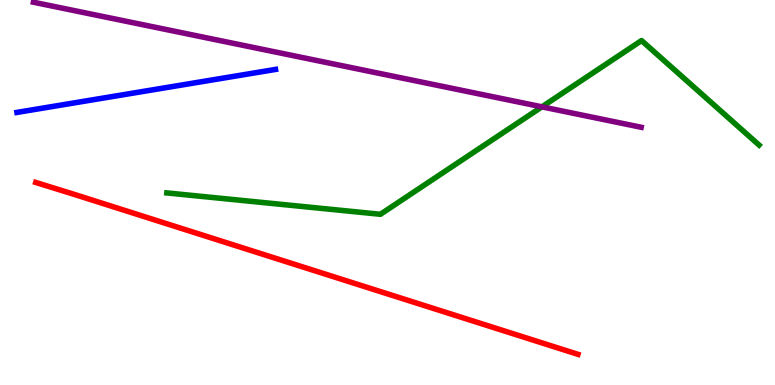[{'lines': ['blue', 'red'], 'intersections': []}, {'lines': ['green', 'red'], 'intersections': []}, {'lines': ['purple', 'red'], 'intersections': []}, {'lines': ['blue', 'green'], 'intersections': []}, {'lines': ['blue', 'purple'], 'intersections': []}, {'lines': ['green', 'purple'], 'intersections': [{'x': 6.99, 'y': 7.22}]}]